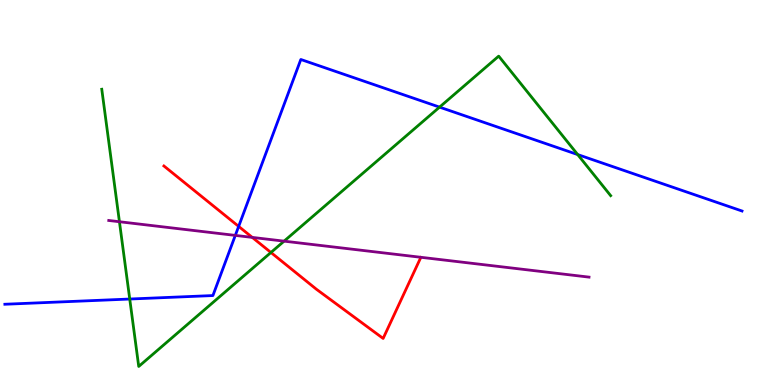[{'lines': ['blue', 'red'], 'intersections': [{'x': 3.08, 'y': 4.12}]}, {'lines': ['green', 'red'], 'intersections': [{'x': 3.5, 'y': 3.44}]}, {'lines': ['purple', 'red'], 'intersections': [{'x': 3.26, 'y': 3.83}]}, {'lines': ['blue', 'green'], 'intersections': [{'x': 1.67, 'y': 2.23}, {'x': 5.67, 'y': 7.22}, {'x': 7.45, 'y': 5.99}]}, {'lines': ['blue', 'purple'], 'intersections': [{'x': 3.04, 'y': 3.89}]}, {'lines': ['green', 'purple'], 'intersections': [{'x': 1.54, 'y': 4.24}, {'x': 3.67, 'y': 3.74}]}]